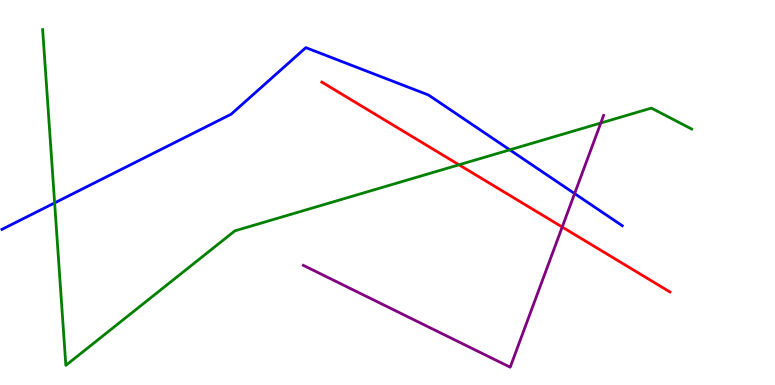[{'lines': ['blue', 'red'], 'intersections': []}, {'lines': ['green', 'red'], 'intersections': [{'x': 5.92, 'y': 5.72}]}, {'lines': ['purple', 'red'], 'intersections': [{'x': 7.25, 'y': 4.1}]}, {'lines': ['blue', 'green'], 'intersections': [{'x': 0.705, 'y': 4.73}, {'x': 6.58, 'y': 6.11}]}, {'lines': ['blue', 'purple'], 'intersections': [{'x': 7.41, 'y': 4.97}]}, {'lines': ['green', 'purple'], 'intersections': [{'x': 7.75, 'y': 6.8}]}]